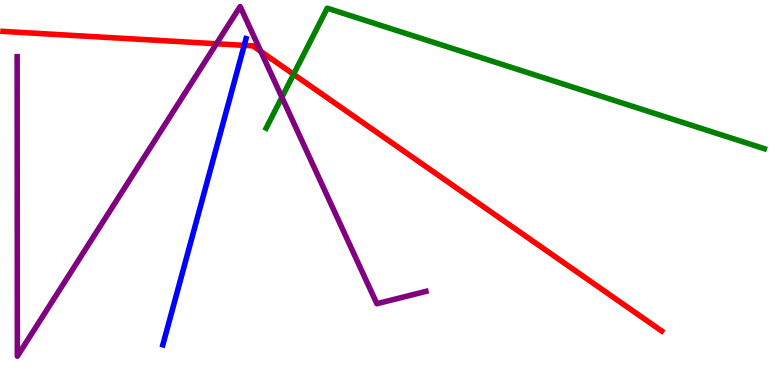[{'lines': ['blue', 'red'], 'intersections': [{'x': 3.15, 'y': 8.82}]}, {'lines': ['green', 'red'], 'intersections': [{'x': 3.79, 'y': 8.07}]}, {'lines': ['purple', 'red'], 'intersections': [{'x': 2.79, 'y': 8.86}, {'x': 3.37, 'y': 8.66}]}, {'lines': ['blue', 'green'], 'intersections': []}, {'lines': ['blue', 'purple'], 'intersections': []}, {'lines': ['green', 'purple'], 'intersections': [{'x': 3.64, 'y': 7.47}]}]